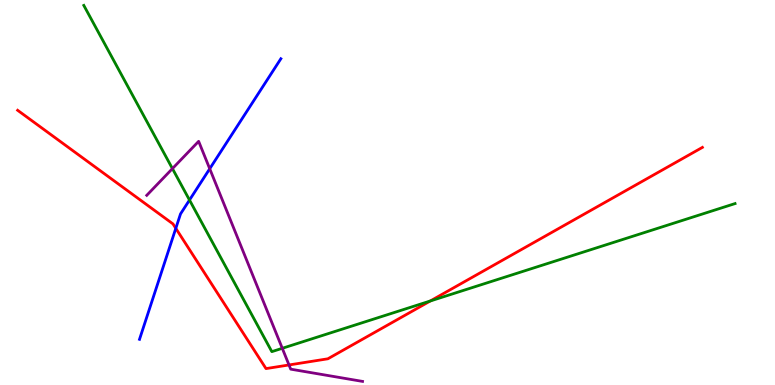[{'lines': ['blue', 'red'], 'intersections': [{'x': 2.27, 'y': 4.07}]}, {'lines': ['green', 'red'], 'intersections': [{'x': 5.55, 'y': 2.18}]}, {'lines': ['purple', 'red'], 'intersections': [{'x': 3.73, 'y': 0.521}]}, {'lines': ['blue', 'green'], 'intersections': [{'x': 2.45, 'y': 4.8}]}, {'lines': ['blue', 'purple'], 'intersections': [{'x': 2.71, 'y': 5.62}]}, {'lines': ['green', 'purple'], 'intersections': [{'x': 2.22, 'y': 5.62}, {'x': 3.64, 'y': 0.953}]}]